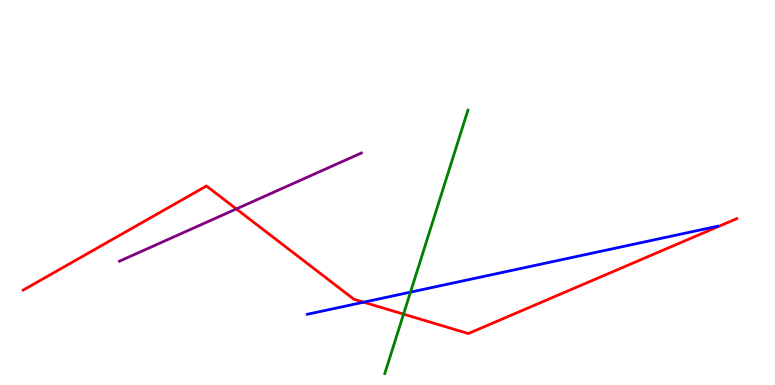[{'lines': ['blue', 'red'], 'intersections': [{'x': 4.69, 'y': 2.15}]}, {'lines': ['green', 'red'], 'intersections': [{'x': 5.21, 'y': 1.84}]}, {'lines': ['purple', 'red'], 'intersections': [{'x': 3.05, 'y': 4.57}]}, {'lines': ['blue', 'green'], 'intersections': [{'x': 5.3, 'y': 2.41}]}, {'lines': ['blue', 'purple'], 'intersections': []}, {'lines': ['green', 'purple'], 'intersections': []}]